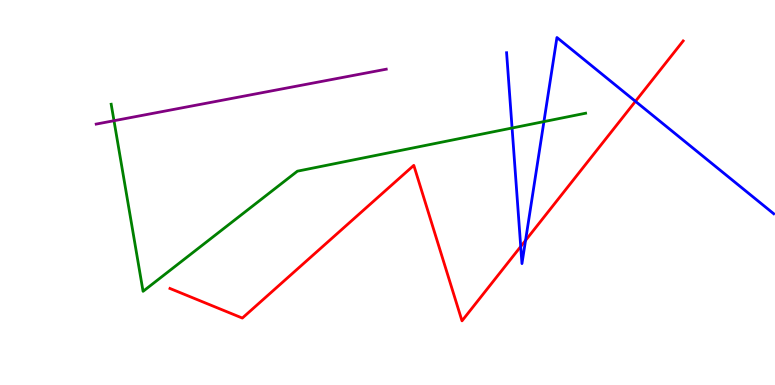[{'lines': ['blue', 'red'], 'intersections': [{'x': 6.72, 'y': 3.6}, {'x': 6.78, 'y': 3.76}, {'x': 8.2, 'y': 7.37}]}, {'lines': ['green', 'red'], 'intersections': []}, {'lines': ['purple', 'red'], 'intersections': []}, {'lines': ['blue', 'green'], 'intersections': [{'x': 6.61, 'y': 6.68}, {'x': 7.02, 'y': 6.84}]}, {'lines': ['blue', 'purple'], 'intersections': []}, {'lines': ['green', 'purple'], 'intersections': [{'x': 1.47, 'y': 6.86}]}]